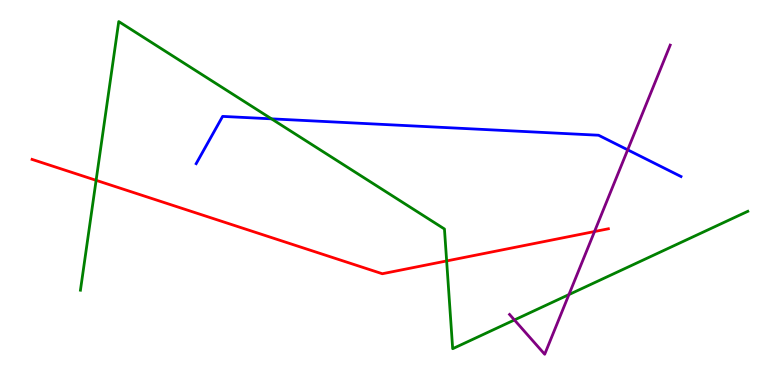[{'lines': ['blue', 'red'], 'intersections': []}, {'lines': ['green', 'red'], 'intersections': [{'x': 1.24, 'y': 5.32}, {'x': 5.76, 'y': 3.22}]}, {'lines': ['purple', 'red'], 'intersections': [{'x': 7.67, 'y': 3.99}]}, {'lines': ['blue', 'green'], 'intersections': [{'x': 3.5, 'y': 6.91}]}, {'lines': ['blue', 'purple'], 'intersections': [{'x': 8.1, 'y': 6.11}]}, {'lines': ['green', 'purple'], 'intersections': [{'x': 6.64, 'y': 1.69}, {'x': 7.34, 'y': 2.35}]}]